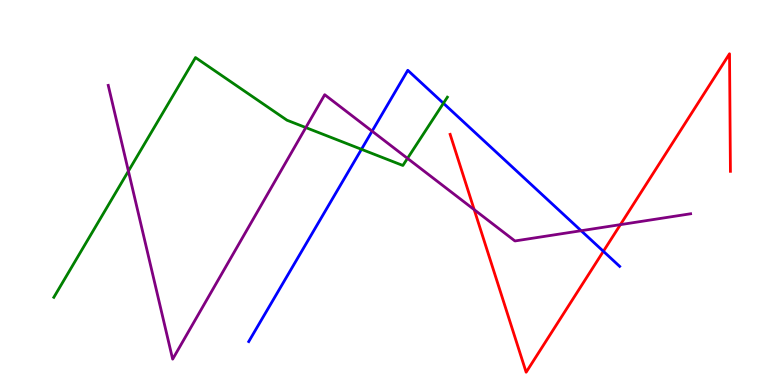[{'lines': ['blue', 'red'], 'intersections': [{'x': 7.79, 'y': 3.47}]}, {'lines': ['green', 'red'], 'intersections': []}, {'lines': ['purple', 'red'], 'intersections': [{'x': 6.12, 'y': 4.55}, {'x': 8.01, 'y': 4.17}]}, {'lines': ['blue', 'green'], 'intersections': [{'x': 4.66, 'y': 6.12}, {'x': 5.72, 'y': 7.32}]}, {'lines': ['blue', 'purple'], 'intersections': [{'x': 4.8, 'y': 6.59}, {'x': 7.5, 'y': 4.01}]}, {'lines': ['green', 'purple'], 'intersections': [{'x': 1.66, 'y': 5.56}, {'x': 3.95, 'y': 6.69}, {'x': 5.26, 'y': 5.89}]}]